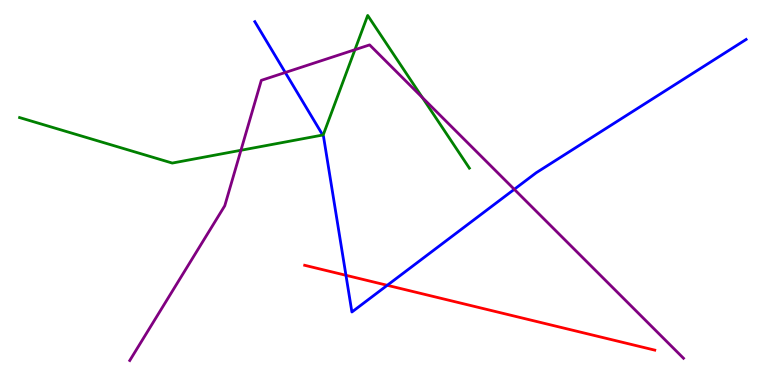[{'lines': ['blue', 'red'], 'intersections': [{'x': 4.46, 'y': 2.85}, {'x': 5.0, 'y': 2.59}]}, {'lines': ['green', 'red'], 'intersections': []}, {'lines': ['purple', 'red'], 'intersections': []}, {'lines': ['blue', 'green'], 'intersections': [{'x': 4.16, 'y': 6.49}]}, {'lines': ['blue', 'purple'], 'intersections': [{'x': 3.68, 'y': 8.12}, {'x': 6.64, 'y': 5.08}]}, {'lines': ['green', 'purple'], 'intersections': [{'x': 3.11, 'y': 6.1}, {'x': 4.58, 'y': 8.71}, {'x': 5.45, 'y': 7.47}]}]